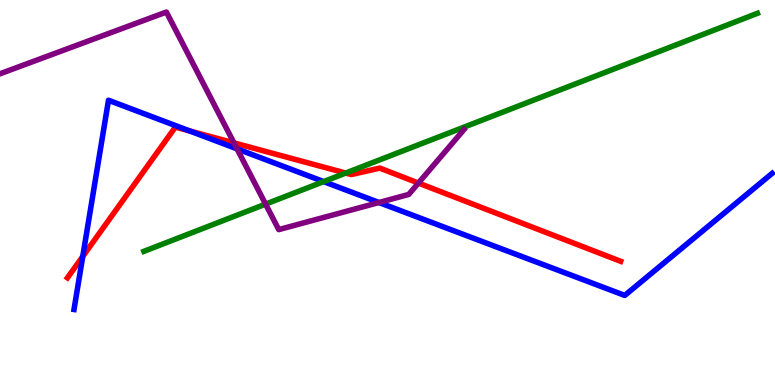[{'lines': ['blue', 'red'], 'intersections': [{'x': 1.07, 'y': 3.34}, {'x': 2.45, 'y': 6.6}]}, {'lines': ['green', 'red'], 'intersections': [{'x': 4.46, 'y': 5.51}]}, {'lines': ['purple', 'red'], 'intersections': [{'x': 3.02, 'y': 6.29}, {'x': 5.4, 'y': 5.25}]}, {'lines': ['blue', 'green'], 'intersections': [{'x': 4.18, 'y': 5.28}]}, {'lines': ['blue', 'purple'], 'intersections': [{'x': 3.06, 'y': 6.13}, {'x': 4.89, 'y': 4.74}]}, {'lines': ['green', 'purple'], 'intersections': [{'x': 3.43, 'y': 4.7}]}]